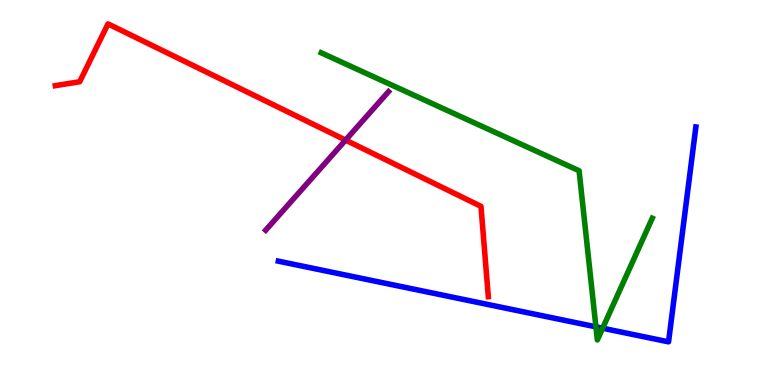[{'lines': ['blue', 'red'], 'intersections': []}, {'lines': ['green', 'red'], 'intersections': []}, {'lines': ['purple', 'red'], 'intersections': [{'x': 4.46, 'y': 6.36}]}, {'lines': ['blue', 'green'], 'intersections': [{'x': 7.69, 'y': 1.51}, {'x': 7.78, 'y': 1.47}]}, {'lines': ['blue', 'purple'], 'intersections': []}, {'lines': ['green', 'purple'], 'intersections': []}]